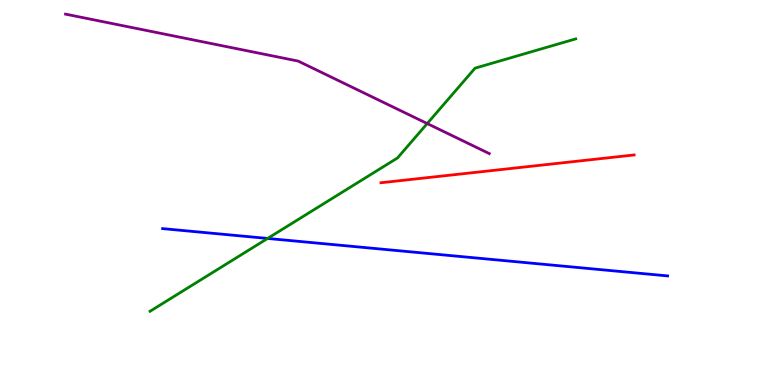[{'lines': ['blue', 'red'], 'intersections': []}, {'lines': ['green', 'red'], 'intersections': []}, {'lines': ['purple', 'red'], 'intersections': []}, {'lines': ['blue', 'green'], 'intersections': [{'x': 3.45, 'y': 3.81}]}, {'lines': ['blue', 'purple'], 'intersections': []}, {'lines': ['green', 'purple'], 'intersections': [{'x': 5.51, 'y': 6.79}]}]